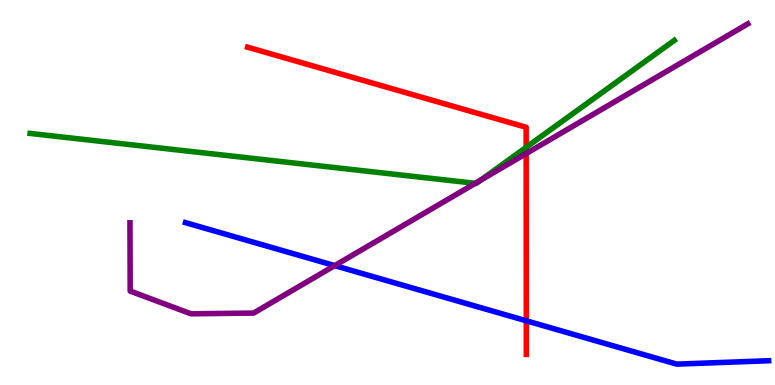[{'lines': ['blue', 'red'], 'intersections': [{'x': 6.79, 'y': 1.67}]}, {'lines': ['green', 'red'], 'intersections': [{'x': 6.79, 'y': 6.17}]}, {'lines': ['purple', 'red'], 'intersections': [{'x': 6.79, 'y': 6.01}]}, {'lines': ['blue', 'green'], 'intersections': []}, {'lines': ['blue', 'purple'], 'intersections': [{'x': 4.32, 'y': 3.1}]}, {'lines': ['green', 'purple'], 'intersections': [{'x': 6.13, 'y': 5.24}, {'x': 6.2, 'y': 5.32}]}]